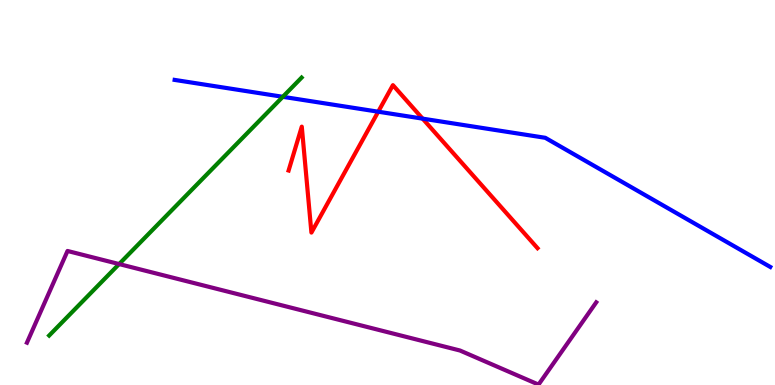[{'lines': ['blue', 'red'], 'intersections': [{'x': 4.88, 'y': 7.1}, {'x': 5.45, 'y': 6.92}]}, {'lines': ['green', 'red'], 'intersections': []}, {'lines': ['purple', 'red'], 'intersections': []}, {'lines': ['blue', 'green'], 'intersections': [{'x': 3.65, 'y': 7.49}]}, {'lines': ['blue', 'purple'], 'intersections': []}, {'lines': ['green', 'purple'], 'intersections': [{'x': 1.54, 'y': 3.14}]}]